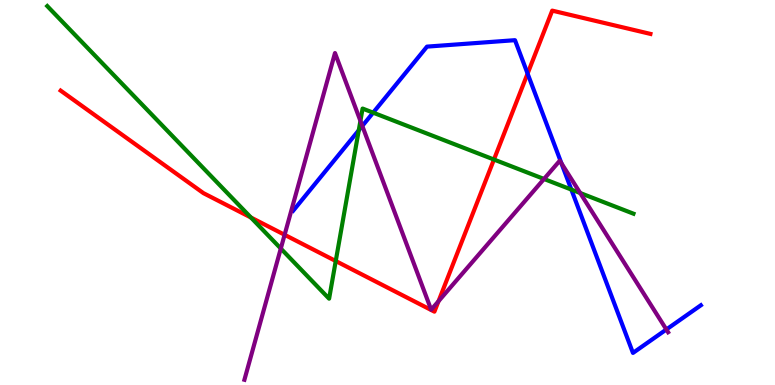[{'lines': ['blue', 'red'], 'intersections': [{'x': 6.81, 'y': 8.09}]}, {'lines': ['green', 'red'], 'intersections': [{'x': 3.24, 'y': 4.35}, {'x': 4.33, 'y': 3.22}, {'x': 6.37, 'y': 5.86}]}, {'lines': ['purple', 'red'], 'intersections': [{'x': 3.67, 'y': 3.9}, {'x': 5.66, 'y': 2.18}]}, {'lines': ['blue', 'green'], 'intersections': [{'x': 4.63, 'y': 6.62}, {'x': 4.81, 'y': 7.07}, {'x': 7.37, 'y': 5.08}]}, {'lines': ['blue', 'purple'], 'intersections': [{'x': 4.67, 'y': 6.73}, {'x': 7.24, 'y': 5.76}, {'x': 8.6, 'y': 1.44}]}, {'lines': ['green', 'purple'], 'intersections': [{'x': 3.62, 'y': 3.54}, {'x': 4.65, 'y': 6.86}, {'x': 7.02, 'y': 5.35}, {'x': 7.49, 'y': 4.99}]}]